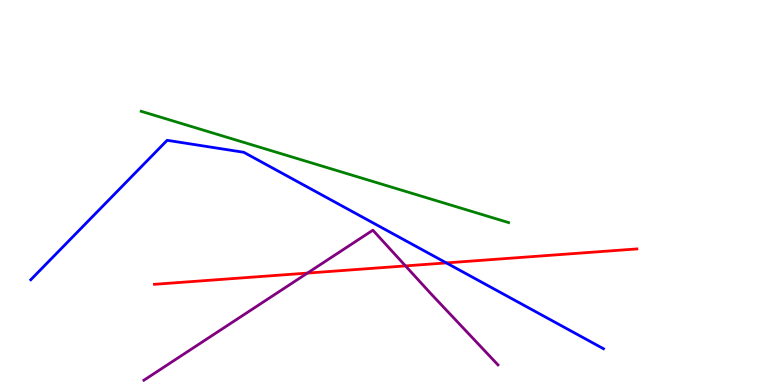[{'lines': ['blue', 'red'], 'intersections': [{'x': 5.76, 'y': 3.17}]}, {'lines': ['green', 'red'], 'intersections': []}, {'lines': ['purple', 'red'], 'intersections': [{'x': 3.97, 'y': 2.91}, {'x': 5.23, 'y': 3.09}]}, {'lines': ['blue', 'green'], 'intersections': []}, {'lines': ['blue', 'purple'], 'intersections': []}, {'lines': ['green', 'purple'], 'intersections': []}]